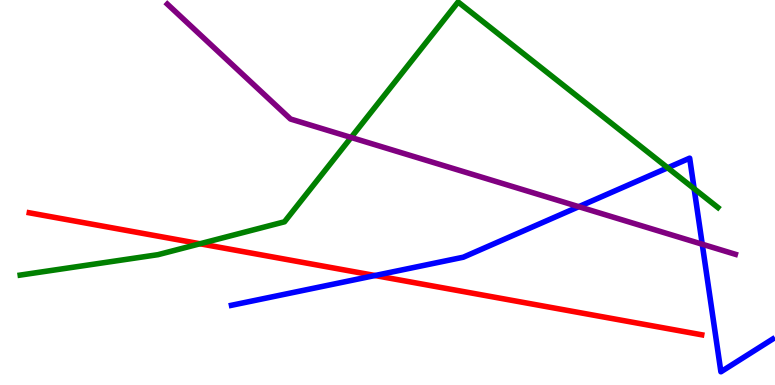[{'lines': ['blue', 'red'], 'intersections': [{'x': 4.84, 'y': 2.84}]}, {'lines': ['green', 'red'], 'intersections': [{'x': 2.58, 'y': 3.67}]}, {'lines': ['purple', 'red'], 'intersections': []}, {'lines': ['blue', 'green'], 'intersections': [{'x': 8.62, 'y': 5.64}, {'x': 8.96, 'y': 5.1}]}, {'lines': ['blue', 'purple'], 'intersections': [{'x': 7.47, 'y': 4.63}, {'x': 9.06, 'y': 3.66}]}, {'lines': ['green', 'purple'], 'intersections': [{'x': 4.53, 'y': 6.43}]}]